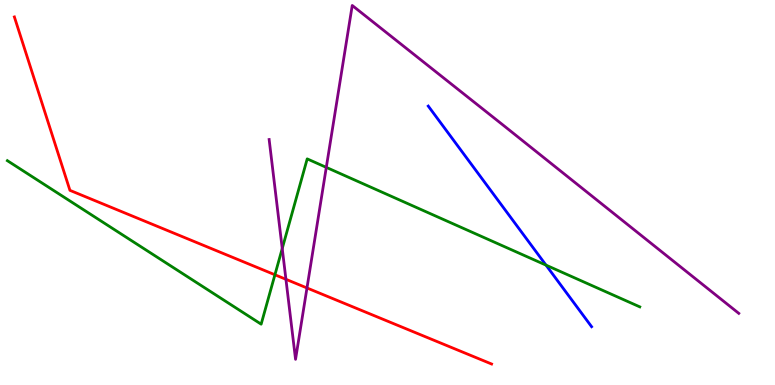[{'lines': ['blue', 'red'], 'intersections': []}, {'lines': ['green', 'red'], 'intersections': [{'x': 3.55, 'y': 2.86}]}, {'lines': ['purple', 'red'], 'intersections': [{'x': 3.69, 'y': 2.75}, {'x': 3.96, 'y': 2.52}]}, {'lines': ['blue', 'green'], 'intersections': [{'x': 7.05, 'y': 3.11}]}, {'lines': ['blue', 'purple'], 'intersections': []}, {'lines': ['green', 'purple'], 'intersections': [{'x': 3.64, 'y': 3.54}, {'x': 4.21, 'y': 5.65}]}]